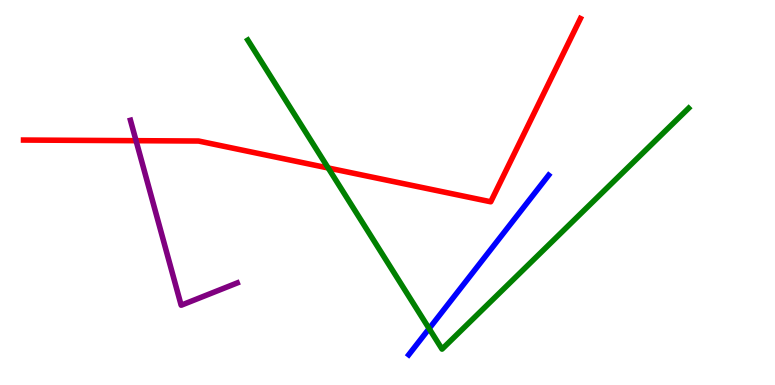[{'lines': ['blue', 'red'], 'intersections': []}, {'lines': ['green', 'red'], 'intersections': [{'x': 4.23, 'y': 5.64}]}, {'lines': ['purple', 'red'], 'intersections': [{'x': 1.76, 'y': 6.35}]}, {'lines': ['blue', 'green'], 'intersections': [{'x': 5.54, 'y': 1.47}]}, {'lines': ['blue', 'purple'], 'intersections': []}, {'lines': ['green', 'purple'], 'intersections': []}]